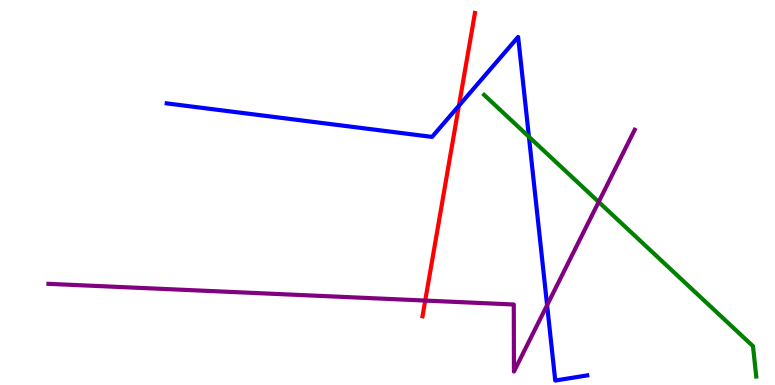[{'lines': ['blue', 'red'], 'intersections': [{'x': 5.92, 'y': 7.25}]}, {'lines': ['green', 'red'], 'intersections': []}, {'lines': ['purple', 'red'], 'intersections': [{'x': 5.49, 'y': 2.19}]}, {'lines': ['blue', 'green'], 'intersections': [{'x': 6.82, 'y': 6.45}]}, {'lines': ['blue', 'purple'], 'intersections': [{'x': 7.06, 'y': 2.07}]}, {'lines': ['green', 'purple'], 'intersections': [{'x': 7.72, 'y': 4.75}]}]